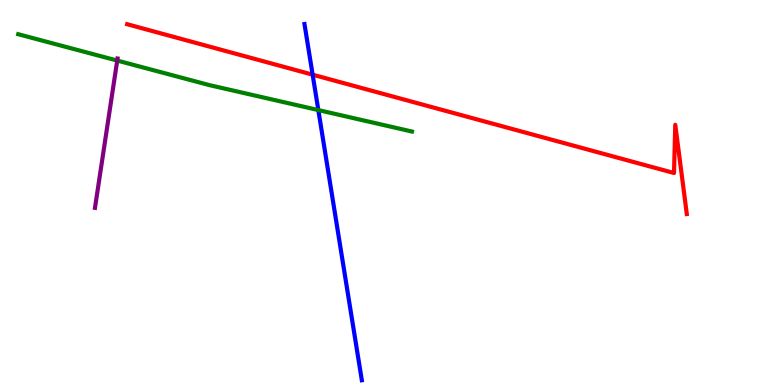[{'lines': ['blue', 'red'], 'intersections': [{'x': 4.03, 'y': 8.06}]}, {'lines': ['green', 'red'], 'intersections': []}, {'lines': ['purple', 'red'], 'intersections': []}, {'lines': ['blue', 'green'], 'intersections': [{'x': 4.11, 'y': 7.14}]}, {'lines': ['blue', 'purple'], 'intersections': []}, {'lines': ['green', 'purple'], 'intersections': [{'x': 1.51, 'y': 8.43}]}]